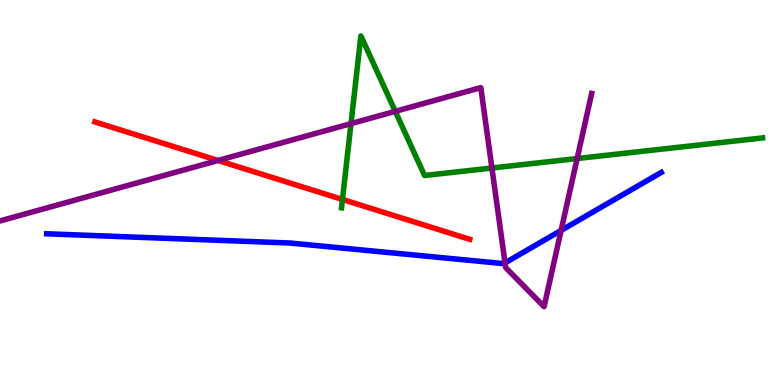[{'lines': ['blue', 'red'], 'intersections': []}, {'lines': ['green', 'red'], 'intersections': [{'x': 4.42, 'y': 4.82}]}, {'lines': ['purple', 'red'], 'intersections': [{'x': 2.81, 'y': 5.83}]}, {'lines': ['blue', 'green'], 'intersections': []}, {'lines': ['blue', 'purple'], 'intersections': [{'x': 6.52, 'y': 3.17}, {'x': 7.24, 'y': 4.02}]}, {'lines': ['green', 'purple'], 'intersections': [{'x': 4.53, 'y': 6.79}, {'x': 5.1, 'y': 7.11}, {'x': 6.35, 'y': 5.64}, {'x': 7.45, 'y': 5.88}]}]